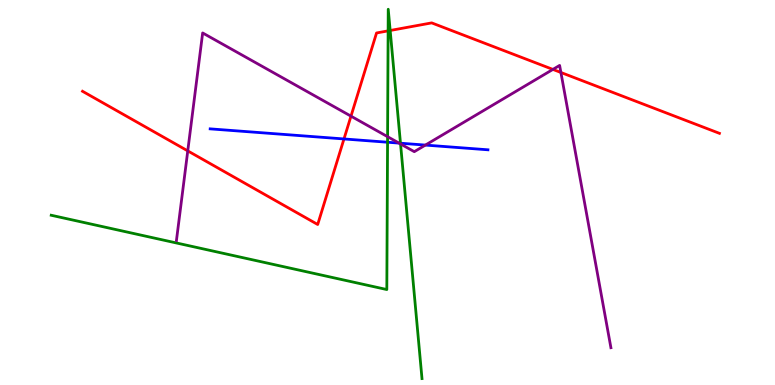[{'lines': ['blue', 'red'], 'intersections': [{'x': 4.44, 'y': 6.39}]}, {'lines': ['green', 'red'], 'intersections': [{'x': 5.01, 'y': 9.2}, {'x': 5.03, 'y': 9.21}]}, {'lines': ['purple', 'red'], 'intersections': [{'x': 2.42, 'y': 6.08}, {'x': 4.53, 'y': 6.98}, {'x': 7.13, 'y': 8.2}, {'x': 7.24, 'y': 8.12}]}, {'lines': ['blue', 'green'], 'intersections': [{'x': 5.0, 'y': 6.31}, {'x': 5.17, 'y': 6.28}]}, {'lines': ['blue', 'purple'], 'intersections': [{'x': 5.15, 'y': 6.28}, {'x': 5.49, 'y': 6.23}]}, {'lines': ['green', 'purple'], 'intersections': [{'x': 5.0, 'y': 6.45}, {'x': 5.17, 'y': 6.26}]}]